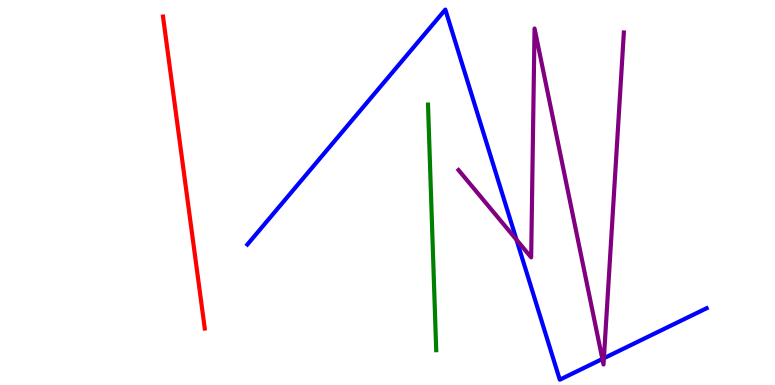[{'lines': ['blue', 'red'], 'intersections': []}, {'lines': ['green', 'red'], 'intersections': []}, {'lines': ['purple', 'red'], 'intersections': []}, {'lines': ['blue', 'green'], 'intersections': []}, {'lines': ['blue', 'purple'], 'intersections': [{'x': 6.66, 'y': 3.77}, {'x': 7.77, 'y': 0.676}, {'x': 7.79, 'y': 0.696}]}, {'lines': ['green', 'purple'], 'intersections': []}]